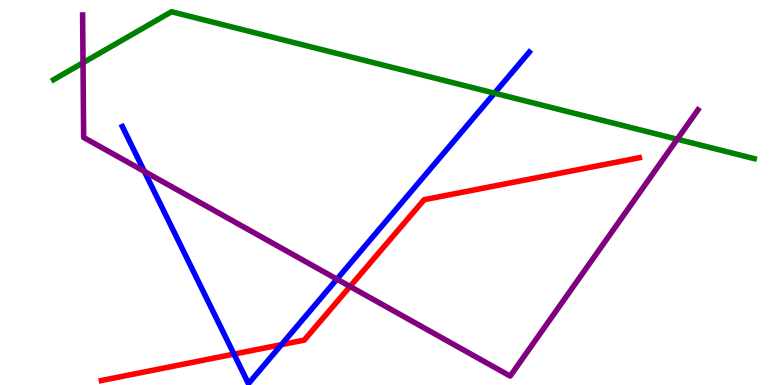[{'lines': ['blue', 'red'], 'intersections': [{'x': 3.02, 'y': 0.802}, {'x': 3.63, 'y': 1.05}]}, {'lines': ['green', 'red'], 'intersections': []}, {'lines': ['purple', 'red'], 'intersections': [{'x': 4.52, 'y': 2.56}]}, {'lines': ['blue', 'green'], 'intersections': [{'x': 6.38, 'y': 7.58}]}, {'lines': ['blue', 'purple'], 'intersections': [{'x': 1.86, 'y': 5.55}, {'x': 4.35, 'y': 2.75}]}, {'lines': ['green', 'purple'], 'intersections': [{'x': 1.07, 'y': 8.37}, {'x': 8.74, 'y': 6.38}]}]